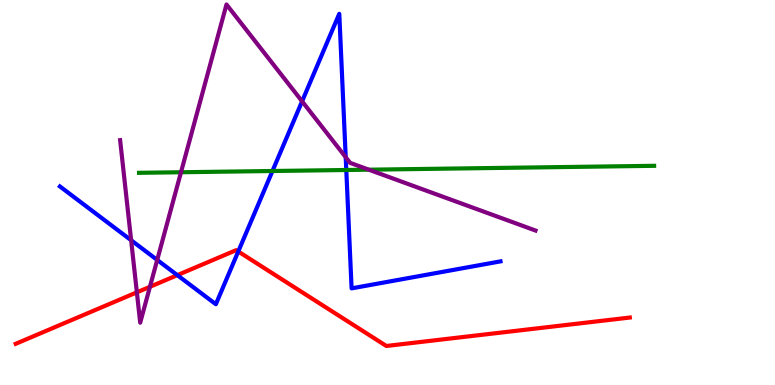[{'lines': ['blue', 'red'], 'intersections': [{'x': 2.29, 'y': 2.85}, {'x': 3.07, 'y': 3.47}]}, {'lines': ['green', 'red'], 'intersections': []}, {'lines': ['purple', 'red'], 'intersections': [{'x': 1.77, 'y': 2.41}, {'x': 1.93, 'y': 2.55}]}, {'lines': ['blue', 'green'], 'intersections': [{'x': 3.52, 'y': 5.56}, {'x': 4.47, 'y': 5.58}]}, {'lines': ['blue', 'purple'], 'intersections': [{'x': 1.69, 'y': 3.76}, {'x': 2.03, 'y': 3.25}, {'x': 3.9, 'y': 7.37}, {'x': 4.46, 'y': 5.92}]}, {'lines': ['green', 'purple'], 'intersections': [{'x': 2.34, 'y': 5.53}, {'x': 4.76, 'y': 5.59}]}]